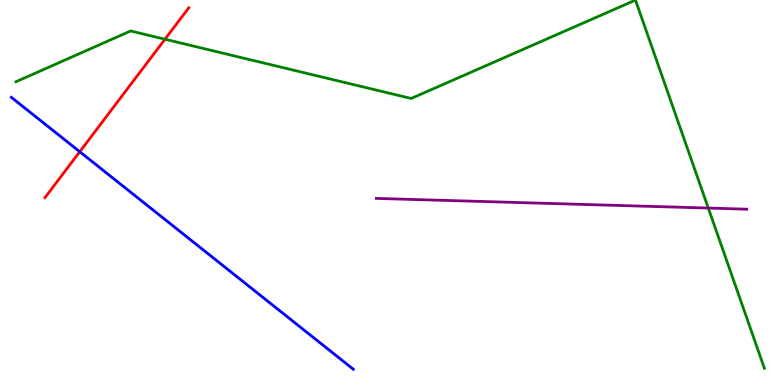[{'lines': ['blue', 'red'], 'intersections': [{'x': 1.03, 'y': 6.06}]}, {'lines': ['green', 'red'], 'intersections': [{'x': 2.13, 'y': 8.98}]}, {'lines': ['purple', 'red'], 'intersections': []}, {'lines': ['blue', 'green'], 'intersections': []}, {'lines': ['blue', 'purple'], 'intersections': []}, {'lines': ['green', 'purple'], 'intersections': [{'x': 9.14, 'y': 4.6}]}]